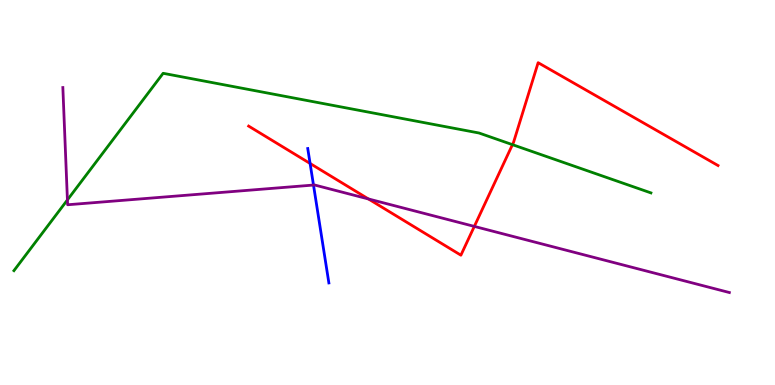[{'lines': ['blue', 'red'], 'intersections': [{'x': 4.0, 'y': 5.75}]}, {'lines': ['green', 'red'], 'intersections': [{'x': 6.61, 'y': 6.24}]}, {'lines': ['purple', 'red'], 'intersections': [{'x': 4.75, 'y': 4.83}, {'x': 6.12, 'y': 4.12}]}, {'lines': ['blue', 'green'], 'intersections': []}, {'lines': ['blue', 'purple'], 'intersections': [{'x': 4.05, 'y': 5.19}]}, {'lines': ['green', 'purple'], 'intersections': [{'x': 0.87, 'y': 4.81}]}]